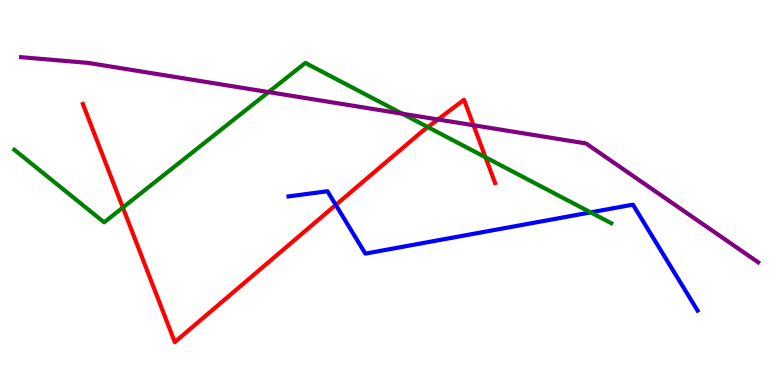[{'lines': ['blue', 'red'], 'intersections': [{'x': 4.33, 'y': 4.68}]}, {'lines': ['green', 'red'], 'intersections': [{'x': 1.59, 'y': 4.61}, {'x': 5.52, 'y': 6.7}, {'x': 6.26, 'y': 5.91}]}, {'lines': ['purple', 'red'], 'intersections': [{'x': 5.65, 'y': 6.9}, {'x': 6.11, 'y': 6.75}]}, {'lines': ['blue', 'green'], 'intersections': [{'x': 7.62, 'y': 4.48}]}, {'lines': ['blue', 'purple'], 'intersections': []}, {'lines': ['green', 'purple'], 'intersections': [{'x': 3.47, 'y': 7.61}, {'x': 5.19, 'y': 7.05}]}]